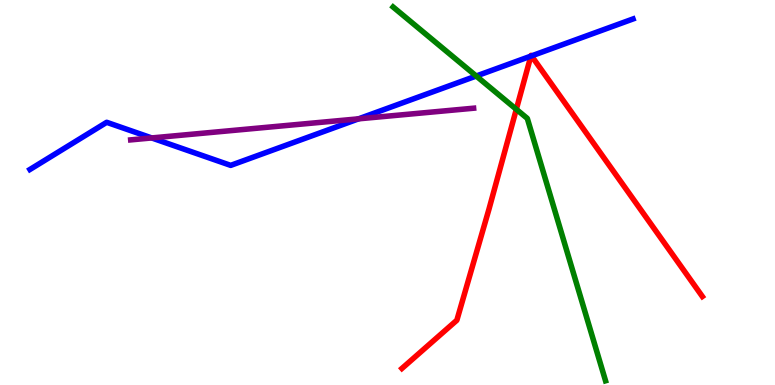[{'lines': ['blue', 'red'], 'intersections': [{'x': 6.85, 'y': 8.54}, {'x': 6.86, 'y': 8.55}]}, {'lines': ['green', 'red'], 'intersections': [{'x': 6.66, 'y': 7.16}]}, {'lines': ['purple', 'red'], 'intersections': []}, {'lines': ['blue', 'green'], 'intersections': [{'x': 6.15, 'y': 8.03}]}, {'lines': ['blue', 'purple'], 'intersections': [{'x': 1.96, 'y': 6.42}, {'x': 4.63, 'y': 6.91}]}, {'lines': ['green', 'purple'], 'intersections': []}]